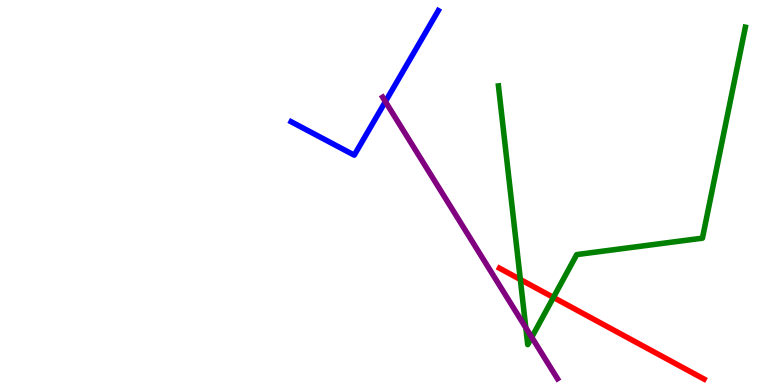[{'lines': ['blue', 'red'], 'intersections': []}, {'lines': ['green', 'red'], 'intersections': [{'x': 6.71, 'y': 2.74}, {'x': 7.14, 'y': 2.27}]}, {'lines': ['purple', 'red'], 'intersections': []}, {'lines': ['blue', 'green'], 'intersections': []}, {'lines': ['blue', 'purple'], 'intersections': [{'x': 4.97, 'y': 7.36}]}, {'lines': ['green', 'purple'], 'intersections': [{'x': 6.78, 'y': 1.49}, {'x': 6.86, 'y': 1.24}]}]